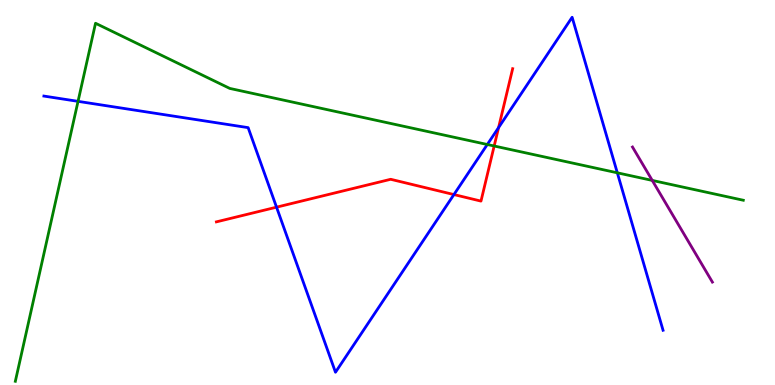[{'lines': ['blue', 'red'], 'intersections': [{'x': 3.57, 'y': 4.62}, {'x': 5.86, 'y': 4.95}, {'x': 6.43, 'y': 6.69}]}, {'lines': ['green', 'red'], 'intersections': [{'x': 6.38, 'y': 6.21}]}, {'lines': ['purple', 'red'], 'intersections': []}, {'lines': ['blue', 'green'], 'intersections': [{'x': 1.01, 'y': 7.37}, {'x': 6.29, 'y': 6.25}, {'x': 7.97, 'y': 5.51}]}, {'lines': ['blue', 'purple'], 'intersections': []}, {'lines': ['green', 'purple'], 'intersections': [{'x': 8.42, 'y': 5.31}]}]